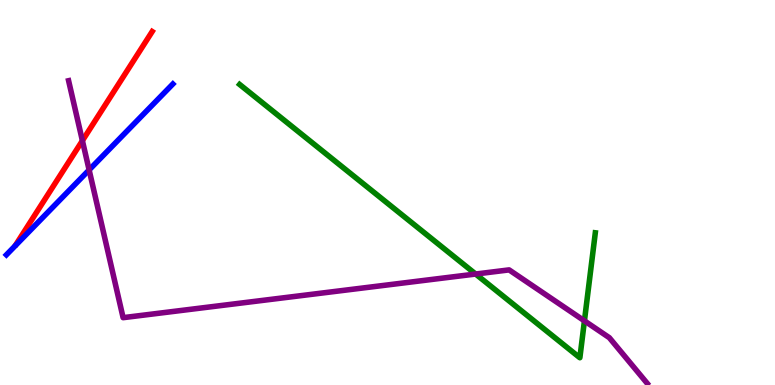[{'lines': ['blue', 'red'], 'intersections': []}, {'lines': ['green', 'red'], 'intersections': []}, {'lines': ['purple', 'red'], 'intersections': [{'x': 1.06, 'y': 6.35}]}, {'lines': ['blue', 'green'], 'intersections': []}, {'lines': ['blue', 'purple'], 'intersections': [{'x': 1.15, 'y': 5.59}]}, {'lines': ['green', 'purple'], 'intersections': [{'x': 6.14, 'y': 2.88}, {'x': 7.54, 'y': 1.67}]}]